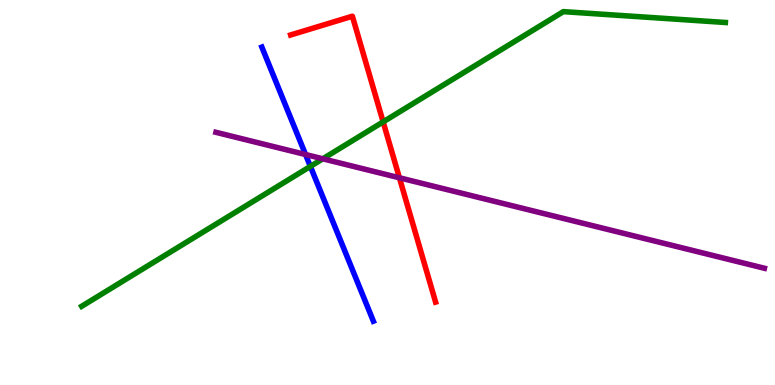[{'lines': ['blue', 'red'], 'intersections': []}, {'lines': ['green', 'red'], 'intersections': [{'x': 4.94, 'y': 6.83}]}, {'lines': ['purple', 'red'], 'intersections': [{'x': 5.15, 'y': 5.38}]}, {'lines': ['blue', 'green'], 'intersections': [{'x': 4.0, 'y': 5.68}]}, {'lines': ['blue', 'purple'], 'intersections': [{'x': 3.94, 'y': 5.99}]}, {'lines': ['green', 'purple'], 'intersections': [{'x': 4.17, 'y': 5.88}]}]